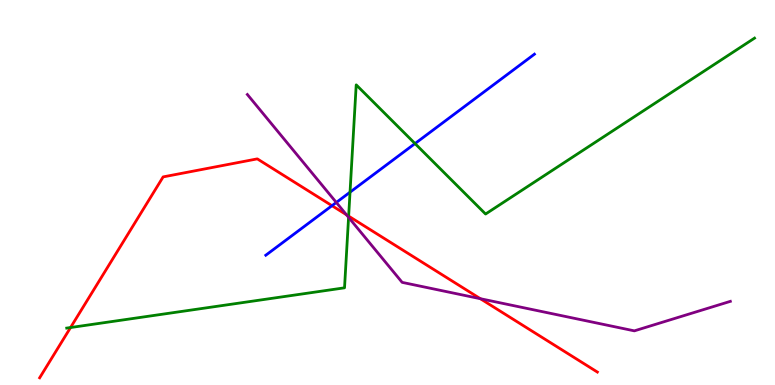[{'lines': ['blue', 'red'], 'intersections': [{'x': 4.28, 'y': 4.66}]}, {'lines': ['green', 'red'], 'intersections': [{'x': 0.91, 'y': 1.49}, {'x': 4.5, 'y': 4.39}]}, {'lines': ['purple', 'red'], 'intersections': [{'x': 4.47, 'y': 4.42}, {'x': 6.2, 'y': 2.24}]}, {'lines': ['blue', 'green'], 'intersections': [{'x': 4.52, 'y': 5.01}, {'x': 5.35, 'y': 6.27}]}, {'lines': ['blue', 'purple'], 'intersections': [{'x': 4.34, 'y': 4.74}]}, {'lines': ['green', 'purple'], 'intersections': [{'x': 4.5, 'y': 4.35}]}]